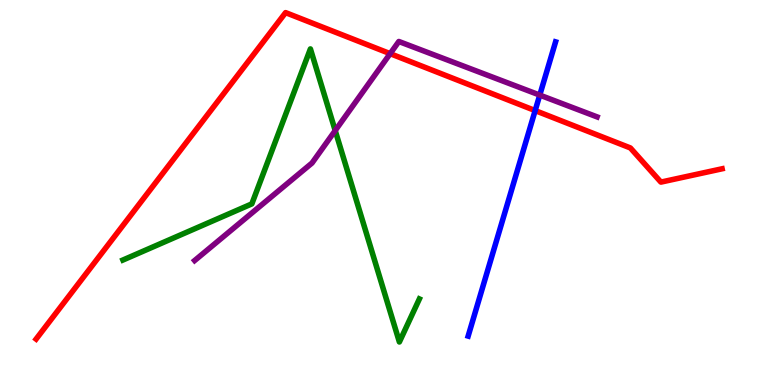[{'lines': ['blue', 'red'], 'intersections': [{'x': 6.91, 'y': 7.13}]}, {'lines': ['green', 'red'], 'intersections': []}, {'lines': ['purple', 'red'], 'intersections': [{'x': 5.03, 'y': 8.61}]}, {'lines': ['blue', 'green'], 'intersections': []}, {'lines': ['blue', 'purple'], 'intersections': [{'x': 6.96, 'y': 7.53}]}, {'lines': ['green', 'purple'], 'intersections': [{'x': 4.33, 'y': 6.61}]}]